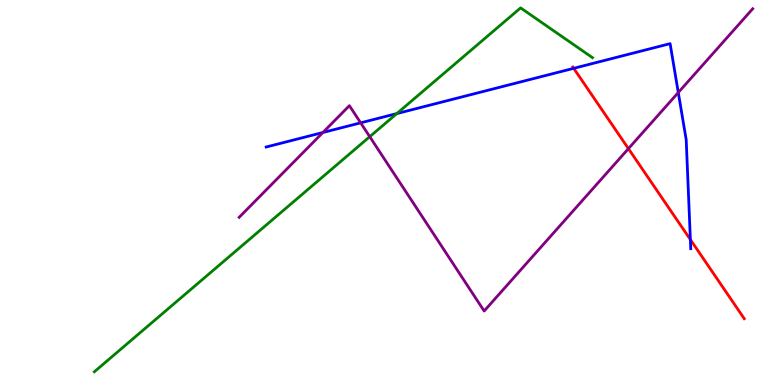[{'lines': ['blue', 'red'], 'intersections': [{'x': 7.4, 'y': 8.23}, {'x': 8.91, 'y': 3.78}]}, {'lines': ['green', 'red'], 'intersections': []}, {'lines': ['purple', 'red'], 'intersections': [{'x': 8.11, 'y': 6.14}]}, {'lines': ['blue', 'green'], 'intersections': [{'x': 5.12, 'y': 7.05}]}, {'lines': ['blue', 'purple'], 'intersections': [{'x': 4.17, 'y': 6.56}, {'x': 4.65, 'y': 6.81}, {'x': 8.75, 'y': 7.6}]}, {'lines': ['green', 'purple'], 'intersections': [{'x': 4.77, 'y': 6.45}]}]